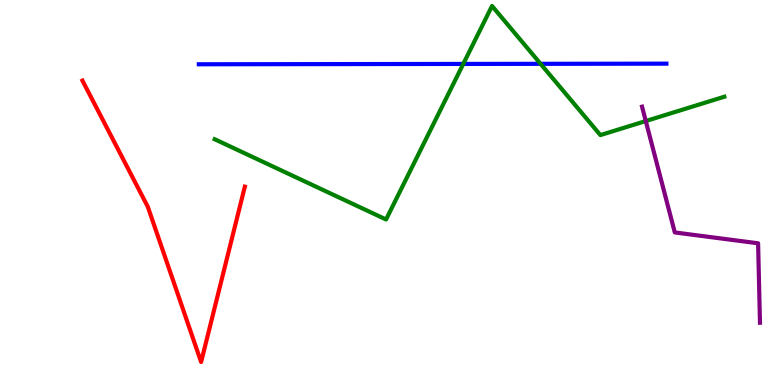[{'lines': ['blue', 'red'], 'intersections': []}, {'lines': ['green', 'red'], 'intersections': []}, {'lines': ['purple', 'red'], 'intersections': []}, {'lines': ['blue', 'green'], 'intersections': [{'x': 5.98, 'y': 8.34}, {'x': 6.98, 'y': 8.34}]}, {'lines': ['blue', 'purple'], 'intersections': []}, {'lines': ['green', 'purple'], 'intersections': [{'x': 8.33, 'y': 6.86}]}]